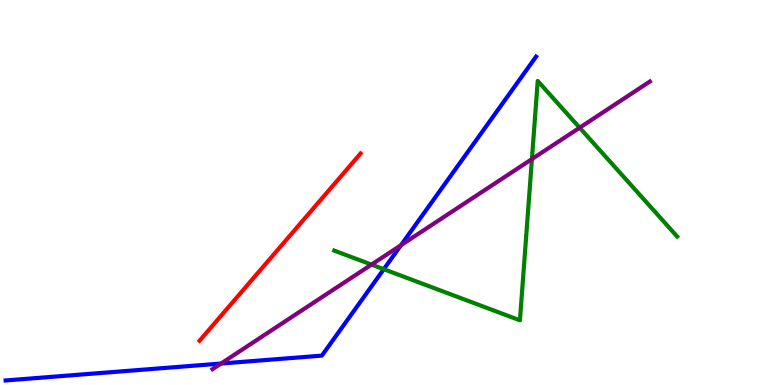[{'lines': ['blue', 'red'], 'intersections': []}, {'lines': ['green', 'red'], 'intersections': []}, {'lines': ['purple', 'red'], 'intersections': []}, {'lines': ['blue', 'green'], 'intersections': [{'x': 4.95, 'y': 3.01}]}, {'lines': ['blue', 'purple'], 'intersections': [{'x': 2.85, 'y': 0.557}, {'x': 5.17, 'y': 3.63}]}, {'lines': ['green', 'purple'], 'intersections': [{'x': 4.79, 'y': 3.13}, {'x': 6.86, 'y': 5.87}, {'x': 7.48, 'y': 6.68}]}]